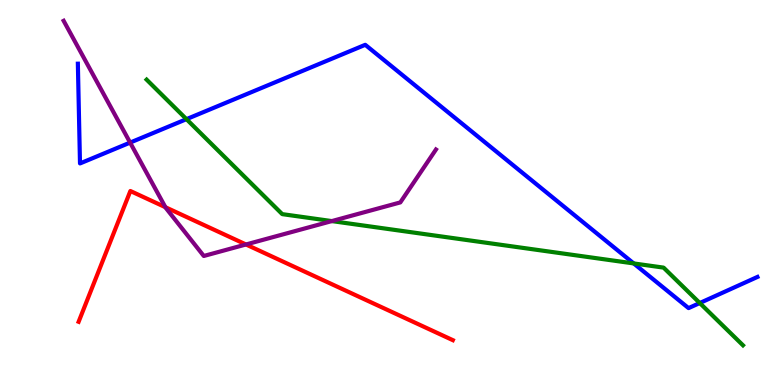[{'lines': ['blue', 'red'], 'intersections': []}, {'lines': ['green', 'red'], 'intersections': []}, {'lines': ['purple', 'red'], 'intersections': [{'x': 2.13, 'y': 4.62}, {'x': 3.17, 'y': 3.65}]}, {'lines': ['blue', 'green'], 'intersections': [{'x': 2.41, 'y': 6.9}, {'x': 8.18, 'y': 3.16}, {'x': 9.03, 'y': 2.13}]}, {'lines': ['blue', 'purple'], 'intersections': [{'x': 1.68, 'y': 6.3}]}, {'lines': ['green', 'purple'], 'intersections': [{'x': 4.28, 'y': 4.26}]}]